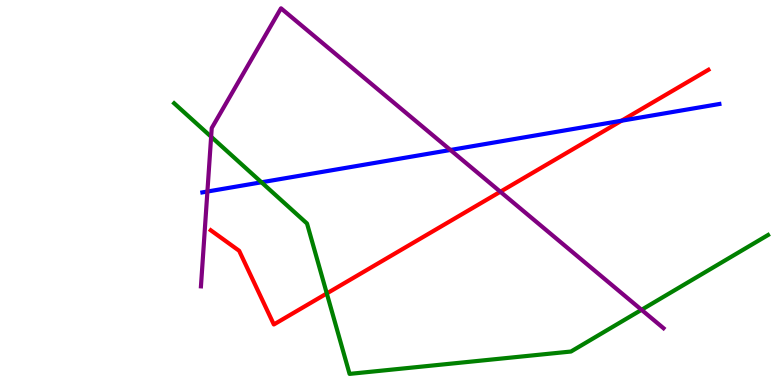[{'lines': ['blue', 'red'], 'intersections': [{'x': 8.02, 'y': 6.86}]}, {'lines': ['green', 'red'], 'intersections': [{'x': 4.22, 'y': 2.38}]}, {'lines': ['purple', 'red'], 'intersections': [{'x': 6.46, 'y': 5.02}]}, {'lines': ['blue', 'green'], 'intersections': [{'x': 3.37, 'y': 5.27}]}, {'lines': ['blue', 'purple'], 'intersections': [{'x': 2.68, 'y': 5.03}, {'x': 5.81, 'y': 6.1}]}, {'lines': ['green', 'purple'], 'intersections': [{'x': 2.72, 'y': 6.45}, {'x': 8.28, 'y': 1.95}]}]